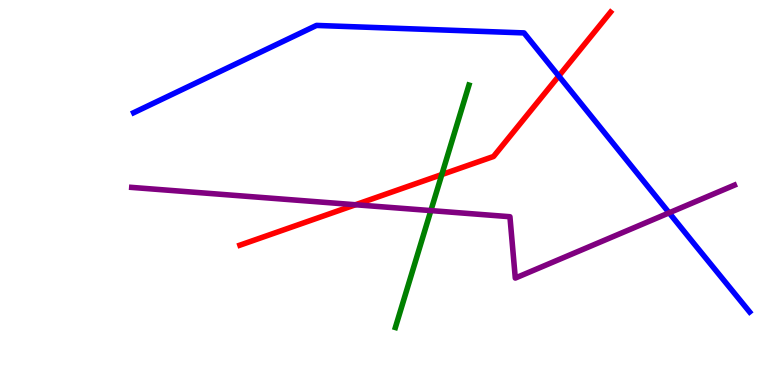[{'lines': ['blue', 'red'], 'intersections': [{'x': 7.21, 'y': 8.03}]}, {'lines': ['green', 'red'], 'intersections': [{'x': 5.7, 'y': 5.47}]}, {'lines': ['purple', 'red'], 'intersections': [{'x': 4.59, 'y': 4.68}]}, {'lines': ['blue', 'green'], 'intersections': []}, {'lines': ['blue', 'purple'], 'intersections': [{'x': 8.63, 'y': 4.47}]}, {'lines': ['green', 'purple'], 'intersections': [{'x': 5.56, 'y': 4.53}]}]